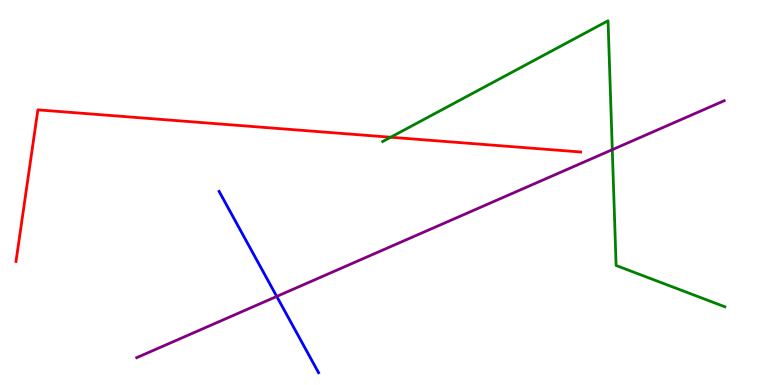[{'lines': ['blue', 'red'], 'intersections': []}, {'lines': ['green', 'red'], 'intersections': [{'x': 5.04, 'y': 6.44}]}, {'lines': ['purple', 'red'], 'intersections': []}, {'lines': ['blue', 'green'], 'intersections': []}, {'lines': ['blue', 'purple'], 'intersections': [{'x': 3.57, 'y': 2.3}]}, {'lines': ['green', 'purple'], 'intersections': [{'x': 7.9, 'y': 6.11}]}]